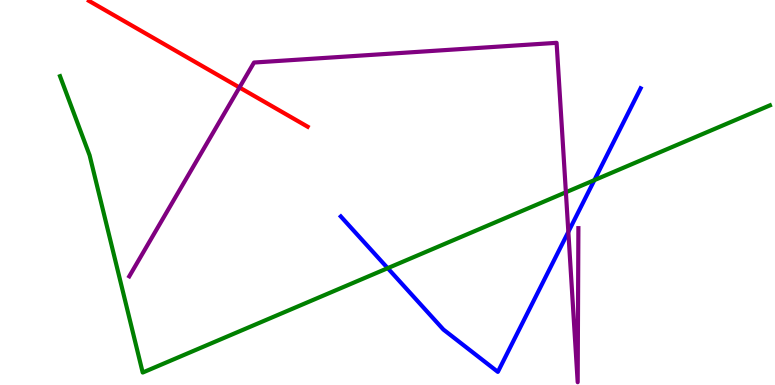[{'lines': ['blue', 'red'], 'intersections': []}, {'lines': ['green', 'red'], 'intersections': []}, {'lines': ['purple', 'red'], 'intersections': [{'x': 3.09, 'y': 7.73}]}, {'lines': ['blue', 'green'], 'intersections': [{'x': 5.0, 'y': 3.03}, {'x': 7.67, 'y': 5.32}]}, {'lines': ['blue', 'purple'], 'intersections': [{'x': 7.33, 'y': 3.98}]}, {'lines': ['green', 'purple'], 'intersections': [{'x': 7.3, 'y': 5.01}]}]